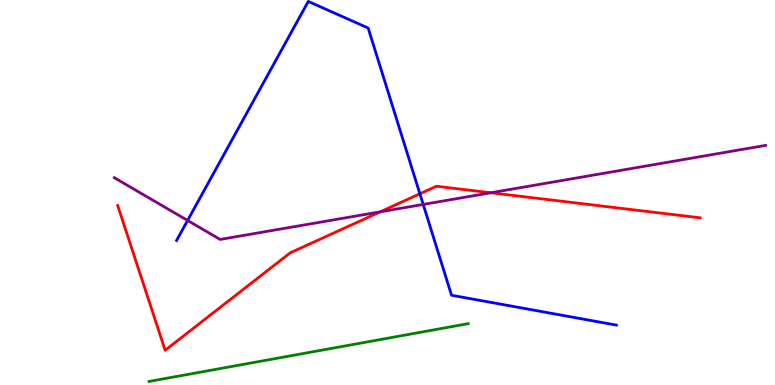[{'lines': ['blue', 'red'], 'intersections': [{'x': 5.42, 'y': 4.97}]}, {'lines': ['green', 'red'], 'intersections': []}, {'lines': ['purple', 'red'], 'intersections': [{'x': 4.91, 'y': 4.5}, {'x': 6.33, 'y': 4.99}]}, {'lines': ['blue', 'green'], 'intersections': []}, {'lines': ['blue', 'purple'], 'intersections': [{'x': 2.42, 'y': 4.27}, {'x': 5.46, 'y': 4.69}]}, {'lines': ['green', 'purple'], 'intersections': []}]